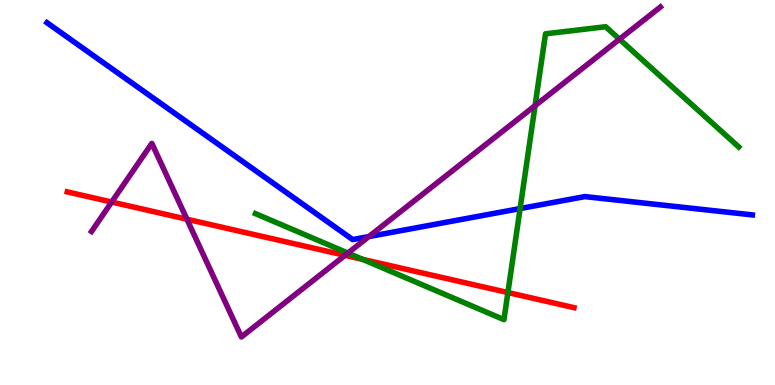[{'lines': ['blue', 'red'], 'intersections': []}, {'lines': ['green', 'red'], 'intersections': [{'x': 4.68, 'y': 3.26}, {'x': 6.55, 'y': 2.4}]}, {'lines': ['purple', 'red'], 'intersections': [{'x': 1.44, 'y': 4.75}, {'x': 2.41, 'y': 4.31}, {'x': 4.45, 'y': 3.37}]}, {'lines': ['blue', 'green'], 'intersections': [{'x': 6.71, 'y': 4.58}]}, {'lines': ['blue', 'purple'], 'intersections': [{'x': 4.76, 'y': 3.85}]}, {'lines': ['green', 'purple'], 'intersections': [{'x': 4.49, 'y': 3.43}, {'x': 6.9, 'y': 7.25}, {'x': 7.99, 'y': 8.98}]}]